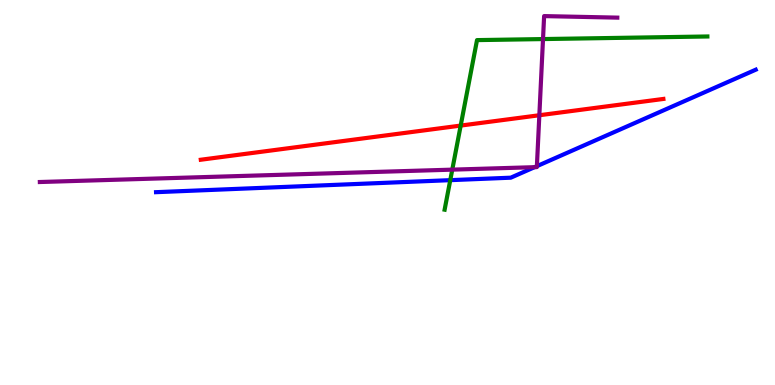[{'lines': ['blue', 'red'], 'intersections': []}, {'lines': ['green', 'red'], 'intersections': [{'x': 5.94, 'y': 6.74}]}, {'lines': ['purple', 'red'], 'intersections': [{'x': 6.96, 'y': 7.01}]}, {'lines': ['blue', 'green'], 'intersections': [{'x': 5.81, 'y': 5.32}]}, {'lines': ['blue', 'purple'], 'intersections': [{'x': 6.9, 'y': 5.66}, {'x': 6.93, 'y': 5.68}]}, {'lines': ['green', 'purple'], 'intersections': [{'x': 5.84, 'y': 5.59}, {'x': 7.01, 'y': 8.99}]}]